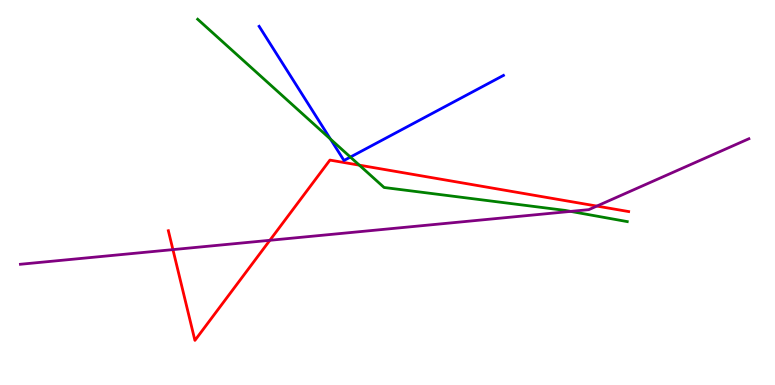[{'lines': ['blue', 'red'], 'intersections': []}, {'lines': ['green', 'red'], 'intersections': [{'x': 4.64, 'y': 5.71}]}, {'lines': ['purple', 'red'], 'intersections': [{'x': 2.23, 'y': 3.52}, {'x': 3.48, 'y': 3.76}, {'x': 7.7, 'y': 4.65}]}, {'lines': ['blue', 'green'], 'intersections': [{'x': 4.26, 'y': 6.39}, {'x': 4.52, 'y': 5.92}]}, {'lines': ['blue', 'purple'], 'intersections': []}, {'lines': ['green', 'purple'], 'intersections': [{'x': 7.36, 'y': 4.51}]}]